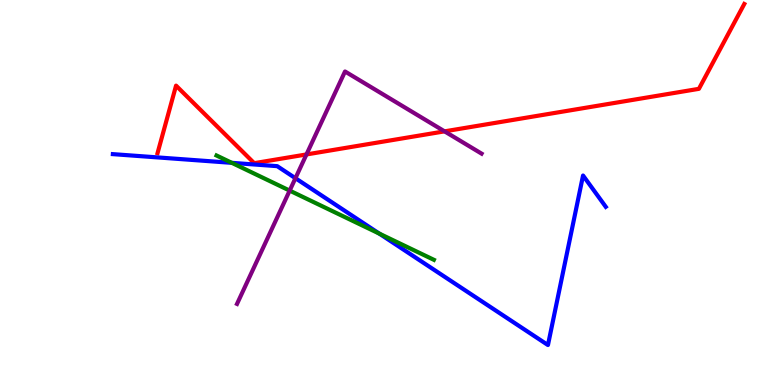[{'lines': ['blue', 'red'], 'intersections': []}, {'lines': ['green', 'red'], 'intersections': []}, {'lines': ['purple', 'red'], 'intersections': [{'x': 3.95, 'y': 5.99}, {'x': 5.74, 'y': 6.59}]}, {'lines': ['blue', 'green'], 'intersections': [{'x': 2.99, 'y': 5.77}, {'x': 4.89, 'y': 3.93}]}, {'lines': ['blue', 'purple'], 'intersections': [{'x': 3.81, 'y': 5.37}]}, {'lines': ['green', 'purple'], 'intersections': [{'x': 3.74, 'y': 5.05}]}]